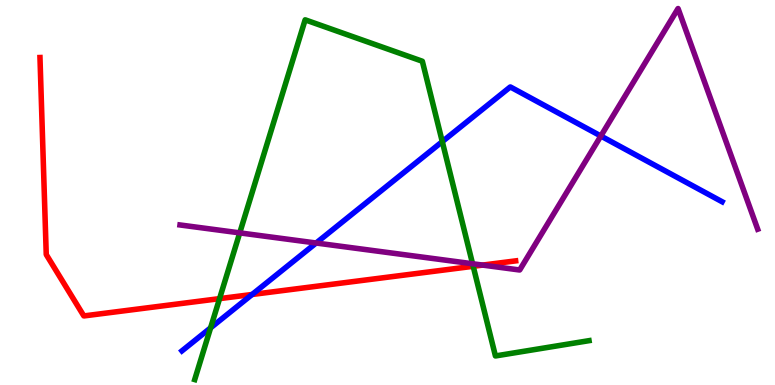[{'lines': ['blue', 'red'], 'intersections': [{'x': 3.25, 'y': 2.35}]}, {'lines': ['green', 'red'], 'intersections': [{'x': 2.83, 'y': 2.24}, {'x': 6.11, 'y': 3.08}]}, {'lines': ['purple', 'red'], 'intersections': [{'x': 6.23, 'y': 3.11}]}, {'lines': ['blue', 'green'], 'intersections': [{'x': 2.72, 'y': 1.48}, {'x': 5.71, 'y': 6.32}]}, {'lines': ['blue', 'purple'], 'intersections': [{'x': 4.08, 'y': 3.69}, {'x': 7.75, 'y': 6.47}]}, {'lines': ['green', 'purple'], 'intersections': [{'x': 3.09, 'y': 3.95}, {'x': 6.1, 'y': 3.15}]}]